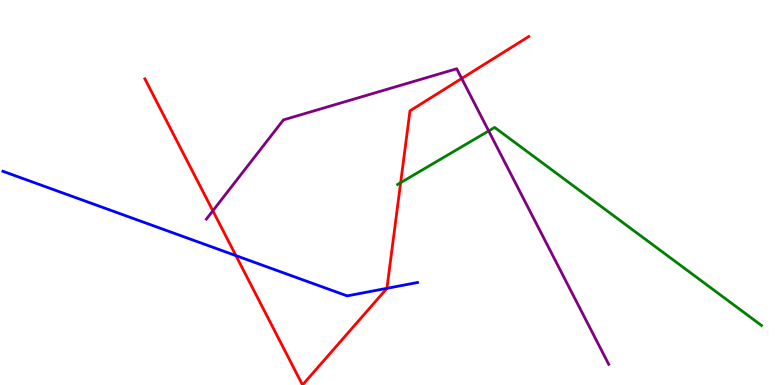[{'lines': ['blue', 'red'], 'intersections': [{'x': 3.04, 'y': 3.36}, {'x': 4.99, 'y': 2.51}]}, {'lines': ['green', 'red'], 'intersections': [{'x': 5.17, 'y': 5.26}]}, {'lines': ['purple', 'red'], 'intersections': [{'x': 2.75, 'y': 4.52}, {'x': 5.96, 'y': 7.96}]}, {'lines': ['blue', 'green'], 'intersections': []}, {'lines': ['blue', 'purple'], 'intersections': []}, {'lines': ['green', 'purple'], 'intersections': [{'x': 6.31, 'y': 6.6}]}]